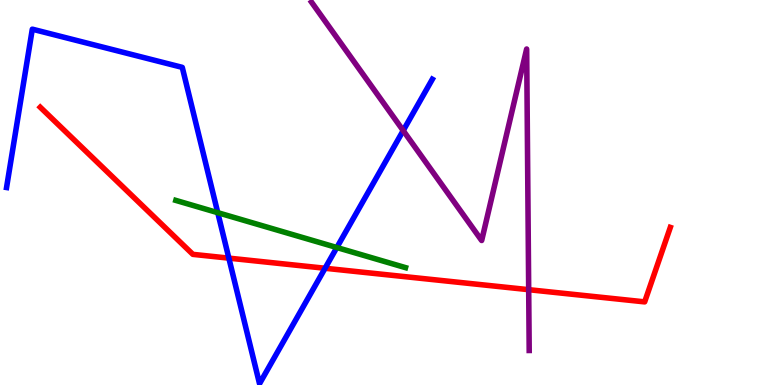[{'lines': ['blue', 'red'], 'intersections': [{'x': 2.95, 'y': 3.3}, {'x': 4.19, 'y': 3.03}]}, {'lines': ['green', 'red'], 'intersections': []}, {'lines': ['purple', 'red'], 'intersections': [{'x': 6.82, 'y': 2.48}]}, {'lines': ['blue', 'green'], 'intersections': [{'x': 2.81, 'y': 4.48}, {'x': 4.35, 'y': 3.57}]}, {'lines': ['blue', 'purple'], 'intersections': [{'x': 5.2, 'y': 6.61}]}, {'lines': ['green', 'purple'], 'intersections': []}]